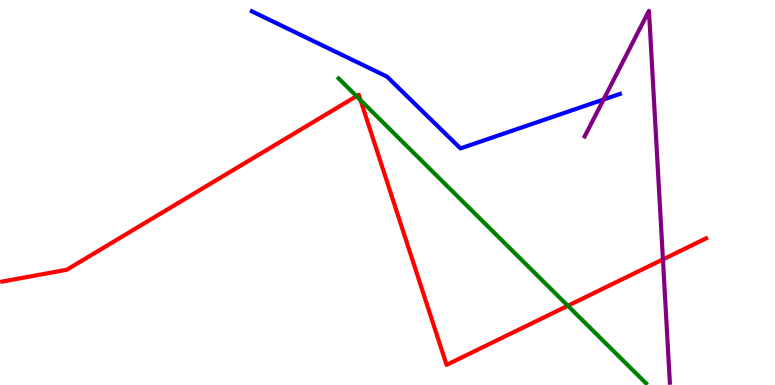[{'lines': ['blue', 'red'], 'intersections': []}, {'lines': ['green', 'red'], 'intersections': [{'x': 4.6, 'y': 7.5}, {'x': 4.65, 'y': 7.4}, {'x': 7.33, 'y': 2.06}]}, {'lines': ['purple', 'red'], 'intersections': [{'x': 8.55, 'y': 3.26}]}, {'lines': ['blue', 'green'], 'intersections': []}, {'lines': ['blue', 'purple'], 'intersections': [{'x': 7.79, 'y': 7.42}]}, {'lines': ['green', 'purple'], 'intersections': []}]